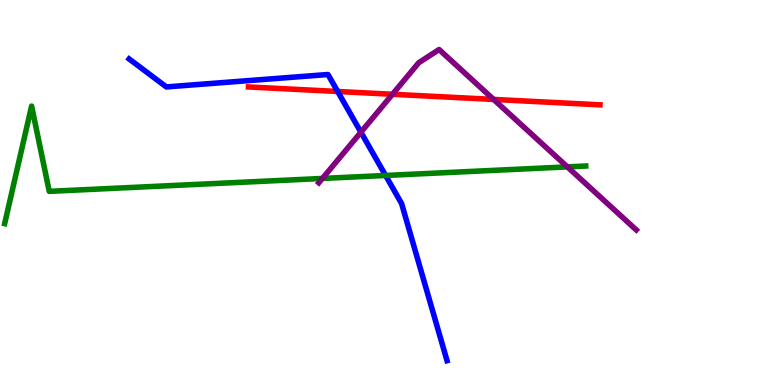[{'lines': ['blue', 'red'], 'intersections': [{'x': 4.36, 'y': 7.62}]}, {'lines': ['green', 'red'], 'intersections': []}, {'lines': ['purple', 'red'], 'intersections': [{'x': 5.06, 'y': 7.55}, {'x': 6.37, 'y': 7.42}]}, {'lines': ['blue', 'green'], 'intersections': [{'x': 4.98, 'y': 5.44}]}, {'lines': ['blue', 'purple'], 'intersections': [{'x': 4.66, 'y': 6.57}]}, {'lines': ['green', 'purple'], 'intersections': [{'x': 4.16, 'y': 5.36}, {'x': 7.32, 'y': 5.67}]}]